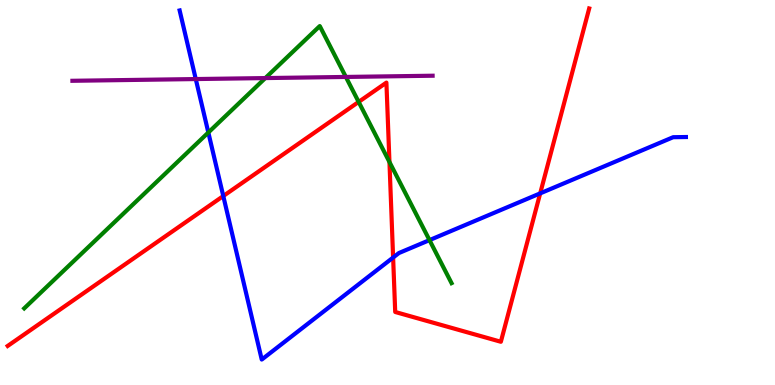[{'lines': ['blue', 'red'], 'intersections': [{'x': 2.88, 'y': 4.91}, {'x': 5.07, 'y': 3.31}, {'x': 6.97, 'y': 4.98}]}, {'lines': ['green', 'red'], 'intersections': [{'x': 4.63, 'y': 7.35}, {'x': 5.03, 'y': 5.79}]}, {'lines': ['purple', 'red'], 'intersections': []}, {'lines': ['blue', 'green'], 'intersections': [{'x': 2.69, 'y': 6.56}, {'x': 5.54, 'y': 3.76}]}, {'lines': ['blue', 'purple'], 'intersections': [{'x': 2.53, 'y': 7.95}]}, {'lines': ['green', 'purple'], 'intersections': [{'x': 3.42, 'y': 7.97}, {'x': 4.46, 'y': 8.0}]}]